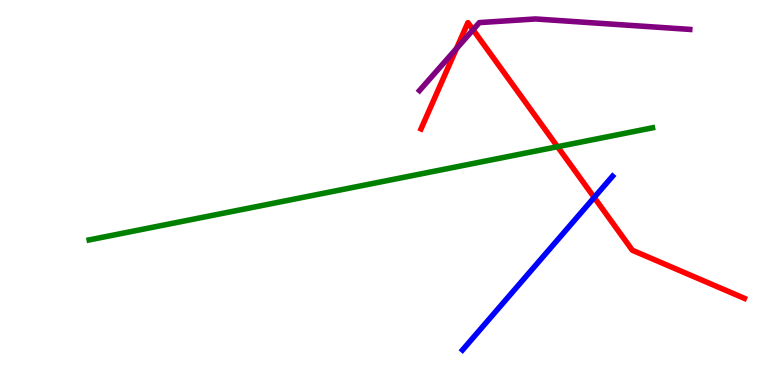[{'lines': ['blue', 'red'], 'intersections': [{'x': 7.67, 'y': 4.87}]}, {'lines': ['green', 'red'], 'intersections': [{'x': 7.19, 'y': 6.19}]}, {'lines': ['purple', 'red'], 'intersections': [{'x': 5.89, 'y': 8.74}, {'x': 6.1, 'y': 9.23}]}, {'lines': ['blue', 'green'], 'intersections': []}, {'lines': ['blue', 'purple'], 'intersections': []}, {'lines': ['green', 'purple'], 'intersections': []}]